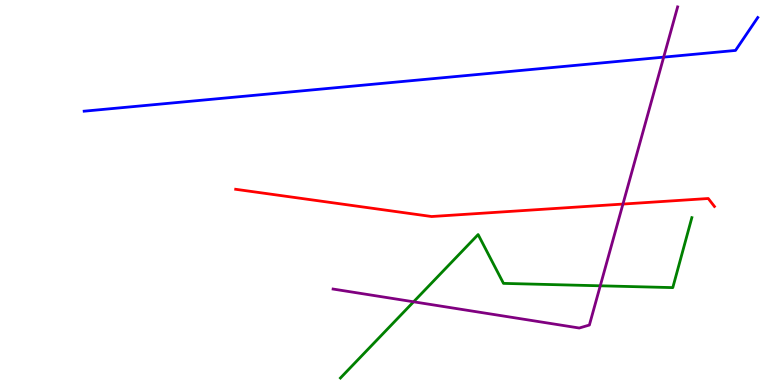[{'lines': ['blue', 'red'], 'intersections': []}, {'lines': ['green', 'red'], 'intersections': []}, {'lines': ['purple', 'red'], 'intersections': [{'x': 8.04, 'y': 4.7}]}, {'lines': ['blue', 'green'], 'intersections': []}, {'lines': ['blue', 'purple'], 'intersections': [{'x': 8.56, 'y': 8.52}]}, {'lines': ['green', 'purple'], 'intersections': [{'x': 5.34, 'y': 2.16}, {'x': 7.75, 'y': 2.58}]}]